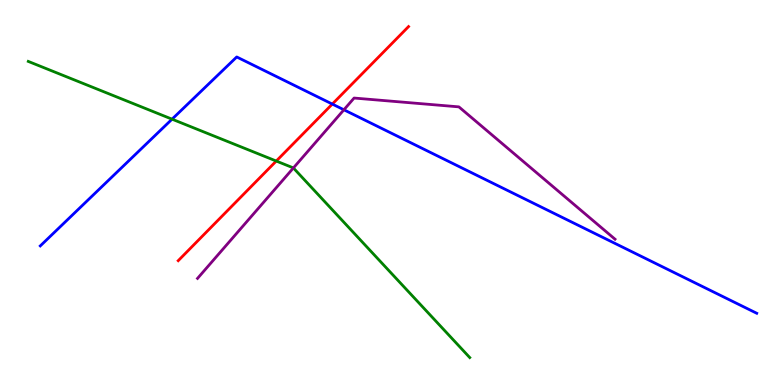[{'lines': ['blue', 'red'], 'intersections': [{'x': 4.29, 'y': 7.3}]}, {'lines': ['green', 'red'], 'intersections': [{'x': 3.56, 'y': 5.82}]}, {'lines': ['purple', 'red'], 'intersections': []}, {'lines': ['blue', 'green'], 'intersections': [{'x': 2.22, 'y': 6.9}]}, {'lines': ['blue', 'purple'], 'intersections': [{'x': 4.44, 'y': 7.15}]}, {'lines': ['green', 'purple'], 'intersections': [{'x': 3.79, 'y': 5.64}]}]